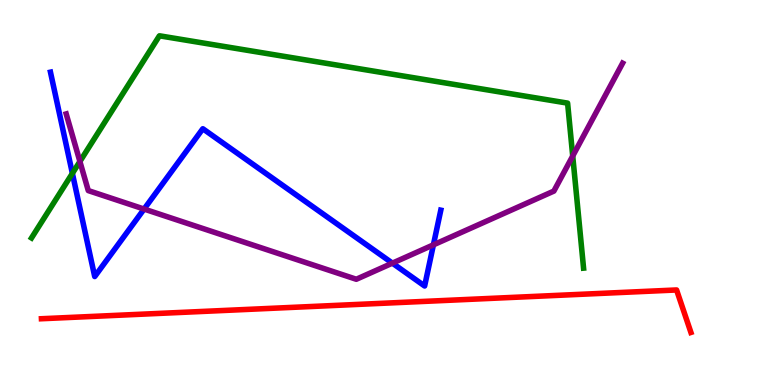[{'lines': ['blue', 'red'], 'intersections': []}, {'lines': ['green', 'red'], 'intersections': []}, {'lines': ['purple', 'red'], 'intersections': []}, {'lines': ['blue', 'green'], 'intersections': [{'x': 0.934, 'y': 5.5}]}, {'lines': ['blue', 'purple'], 'intersections': [{'x': 1.86, 'y': 4.57}, {'x': 5.06, 'y': 3.16}, {'x': 5.59, 'y': 3.64}]}, {'lines': ['green', 'purple'], 'intersections': [{'x': 1.03, 'y': 5.81}, {'x': 7.39, 'y': 5.95}]}]